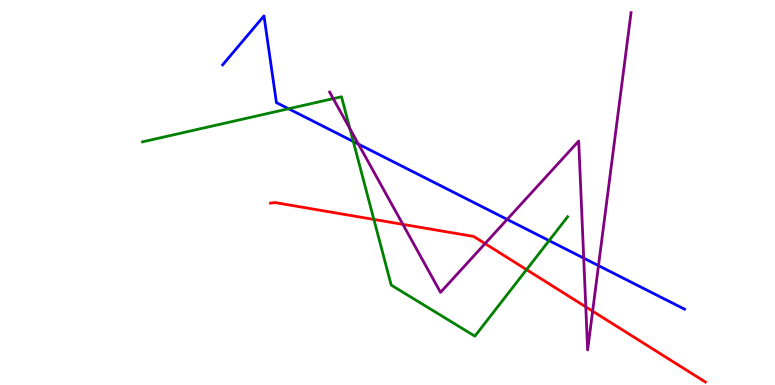[{'lines': ['blue', 'red'], 'intersections': []}, {'lines': ['green', 'red'], 'intersections': [{'x': 4.82, 'y': 4.3}, {'x': 6.79, 'y': 3.0}]}, {'lines': ['purple', 'red'], 'intersections': [{'x': 5.2, 'y': 4.17}, {'x': 6.26, 'y': 3.67}, {'x': 7.56, 'y': 2.03}, {'x': 7.65, 'y': 1.92}]}, {'lines': ['blue', 'green'], 'intersections': [{'x': 3.72, 'y': 7.18}, {'x': 4.56, 'y': 6.32}, {'x': 7.09, 'y': 3.75}]}, {'lines': ['blue', 'purple'], 'intersections': [{'x': 4.62, 'y': 6.26}, {'x': 6.54, 'y': 4.3}, {'x': 7.53, 'y': 3.3}, {'x': 7.72, 'y': 3.1}]}, {'lines': ['green', 'purple'], 'intersections': [{'x': 4.3, 'y': 7.44}, {'x': 4.52, 'y': 6.66}]}]